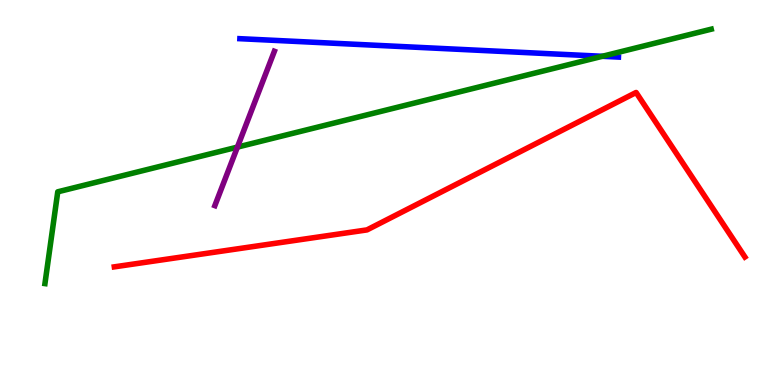[{'lines': ['blue', 'red'], 'intersections': []}, {'lines': ['green', 'red'], 'intersections': []}, {'lines': ['purple', 'red'], 'intersections': []}, {'lines': ['blue', 'green'], 'intersections': [{'x': 7.77, 'y': 8.54}]}, {'lines': ['blue', 'purple'], 'intersections': []}, {'lines': ['green', 'purple'], 'intersections': [{'x': 3.06, 'y': 6.18}]}]